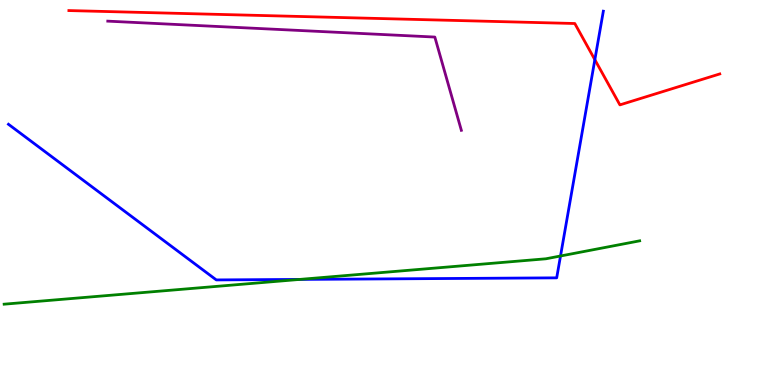[{'lines': ['blue', 'red'], 'intersections': [{'x': 7.68, 'y': 8.45}]}, {'lines': ['green', 'red'], 'intersections': []}, {'lines': ['purple', 'red'], 'intersections': []}, {'lines': ['blue', 'green'], 'intersections': [{'x': 3.87, 'y': 2.74}, {'x': 7.23, 'y': 3.35}]}, {'lines': ['blue', 'purple'], 'intersections': []}, {'lines': ['green', 'purple'], 'intersections': []}]